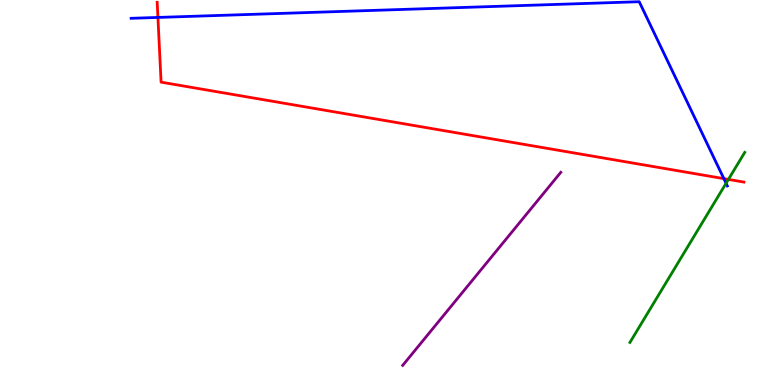[{'lines': ['blue', 'red'], 'intersections': [{'x': 2.04, 'y': 9.55}, {'x': 9.34, 'y': 5.36}]}, {'lines': ['green', 'red'], 'intersections': [{'x': 9.4, 'y': 5.34}]}, {'lines': ['purple', 'red'], 'intersections': []}, {'lines': ['blue', 'green'], 'intersections': [{'x': 9.37, 'y': 5.24}]}, {'lines': ['blue', 'purple'], 'intersections': []}, {'lines': ['green', 'purple'], 'intersections': []}]